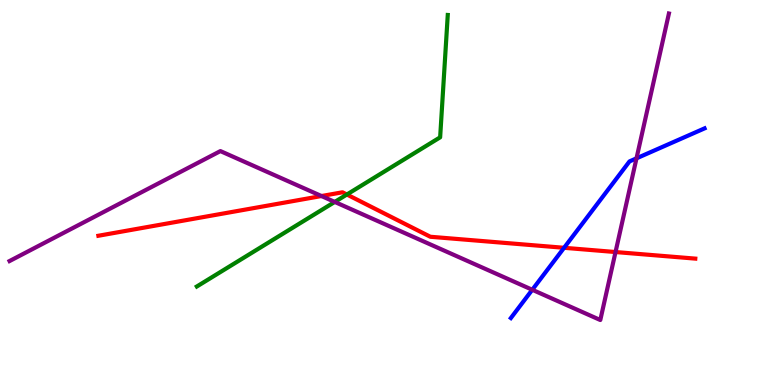[{'lines': ['blue', 'red'], 'intersections': [{'x': 7.28, 'y': 3.56}]}, {'lines': ['green', 'red'], 'intersections': [{'x': 4.48, 'y': 4.95}]}, {'lines': ['purple', 'red'], 'intersections': [{'x': 4.15, 'y': 4.91}, {'x': 7.94, 'y': 3.45}]}, {'lines': ['blue', 'green'], 'intersections': []}, {'lines': ['blue', 'purple'], 'intersections': [{'x': 6.87, 'y': 2.47}, {'x': 8.21, 'y': 5.89}]}, {'lines': ['green', 'purple'], 'intersections': [{'x': 4.32, 'y': 4.75}]}]